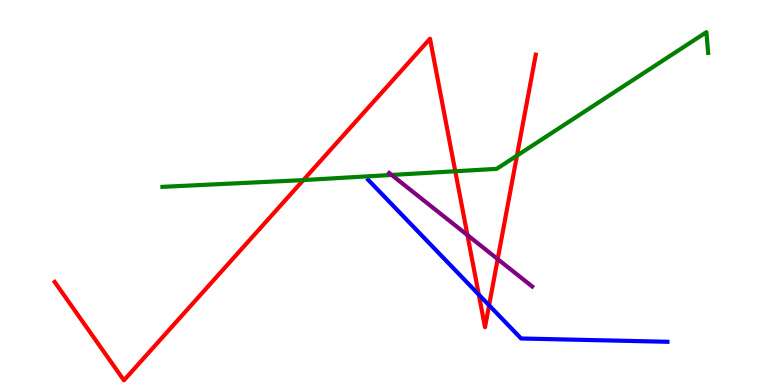[{'lines': ['blue', 'red'], 'intersections': [{'x': 6.18, 'y': 2.35}, {'x': 6.31, 'y': 2.07}]}, {'lines': ['green', 'red'], 'intersections': [{'x': 3.91, 'y': 5.32}, {'x': 5.87, 'y': 5.55}, {'x': 6.67, 'y': 5.96}]}, {'lines': ['purple', 'red'], 'intersections': [{'x': 6.03, 'y': 3.89}, {'x': 6.42, 'y': 3.27}]}, {'lines': ['blue', 'green'], 'intersections': []}, {'lines': ['blue', 'purple'], 'intersections': []}, {'lines': ['green', 'purple'], 'intersections': [{'x': 5.05, 'y': 5.46}]}]